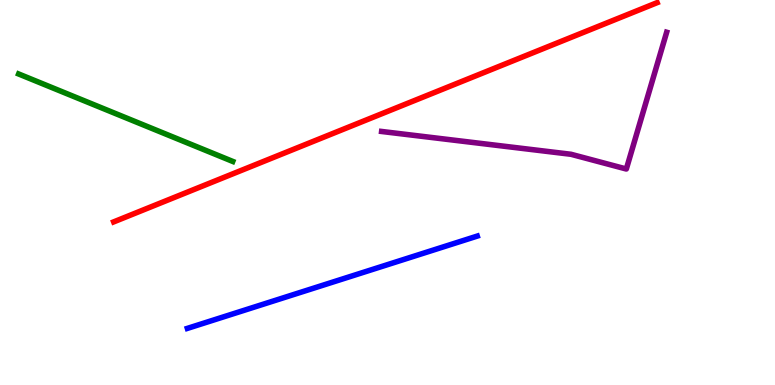[{'lines': ['blue', 'red'], 'intersections': []}, {'lines': ['green', 'red'], 'intersections': []}, {'lines': ['purple', 'red'], 'intersections': []}, {'lines': ['blue', 'green'], 'intersections': []}, {'lines': ['blue', 'purple'], 'intersections': []}, {'lines': ['green', 'purple'], 'intersections': []}]